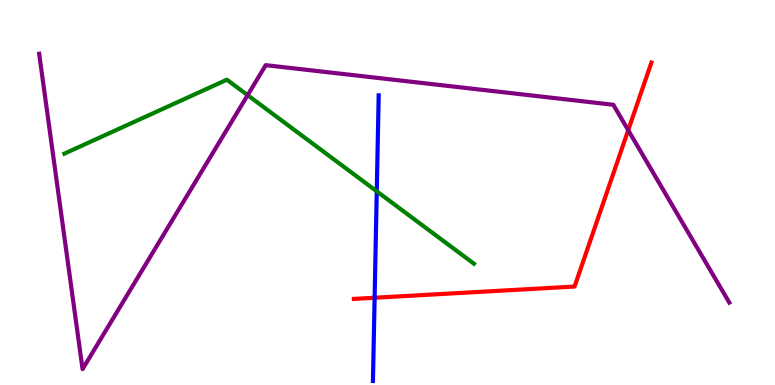[{'lines': ['blue', 'red'], 'intersections': [{'x': 4.83, 'y': 2.27}]}, {'lines': ['green', 'red'], 'intersections': []}, {'lines': ['purple', 'red'], 'intersections': [{'x': 8.11, 'y': 6.62}]}, {'lines': ['blue', 'green'], 'intersections': [{'x': 4.86, 'y': 5.03}]}, {'lines': ['blue', 'purple'], 'intersections': []}, {'lines': ['green', 'purple'], 'intersections': [{'x': 3.2, 'y': 7.53}]}]